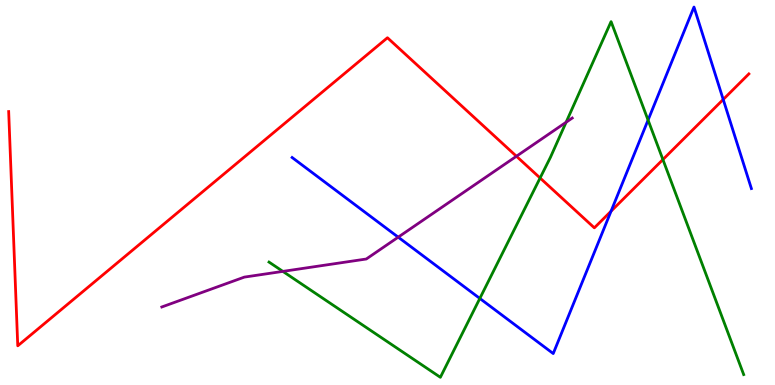[{'lines': ['blue', 'red'], 'intersections': [{'x': 7.88, 'y': 4.51}, {'x': 9.33, 'y': 7.42}]}, {'lines': ['green', 'red'], 'intersections': [{'x': 6.97, 'y': 5.38}, {'x': 8.55, 'y': 5.86}]}, {'lines': ['purple', 'red'], 'intersections': [{'x': 6.66, 'y': 5.94}]}, {'lines': ['blue', 'green'], 'intersections': [{'x': 6.19, 'y': 2.25}, {'x': 8.36, 'y': 6.88}]}, {'lines': ['blue', 'purple'], 'intersections': [{'x': 5.14, 'y': 3.84}]}, {'lines': ['green', 'purple'], 'intersections': [{'x': 3.65, 'y': 2.95}, {'x': 7.3, 'y': 6.82}]}]